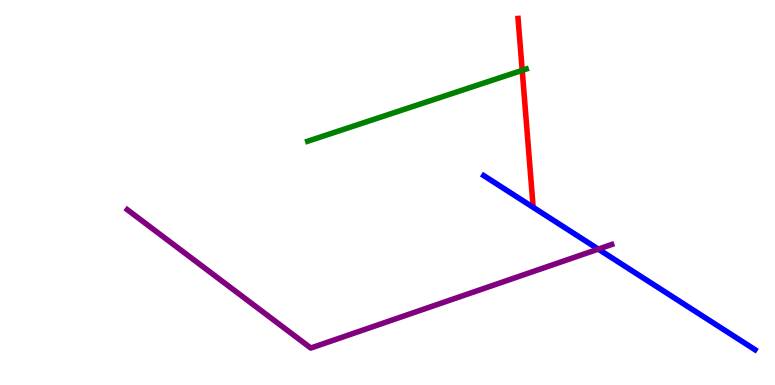[{'lines': ['blue', 'red'], 'intersections': []}, {'lines': ['green', 'red'], 'intersections': [{'x': 6.74, 'y': 8.17}]}, {'lines': ['purple', 'red'], 'intersections': []}, {'lines': ['blue', 'green'], 'intersections': []}, {'lines': ['blue', 'purple'], 'intersections': [{'x': 7.72, 'y': 3.53}]}, {'lines': ['green', 'purple'], 'intersections': []}]